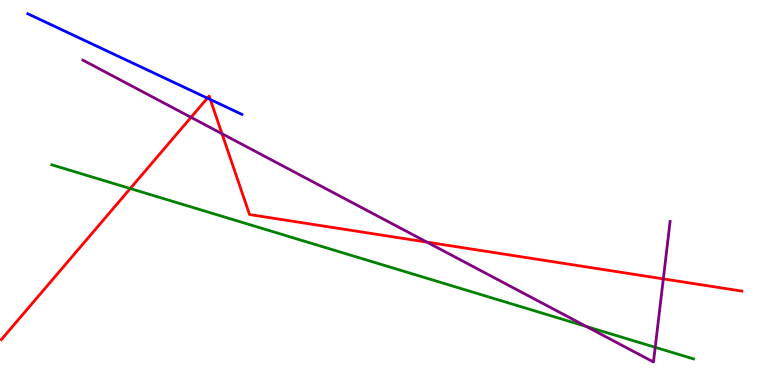[{'lines': ['blue', 'red'], 'intersections': [{'x': 2.68, 'y': 7.45}, {'x': 2.71, 'y': 7.41}]}, {'lines': ['green', 'red'], 'intersections': [{'x': 1.68, 'y': 5.1}]}, {'lines': ['purple', 'red'], 'intersections': [{'x': 2.46, 'y': 6.95}, {'x': 2.86, 'y': 6.53}, {'x': 5.51, 'y': 3.71}, {'x': 8.56, 'y': 2.76}]}, {'lines': ['blue', 'green'], 'intersections': []}, {'lines': ['blue', 'purple'], 'intersections': []}, {'lines': ['green', 'purple'], 'intersections': [{'x': 7.57, 'y': 1.52}, {'x': 8.45, 'y': 0.979}]}]